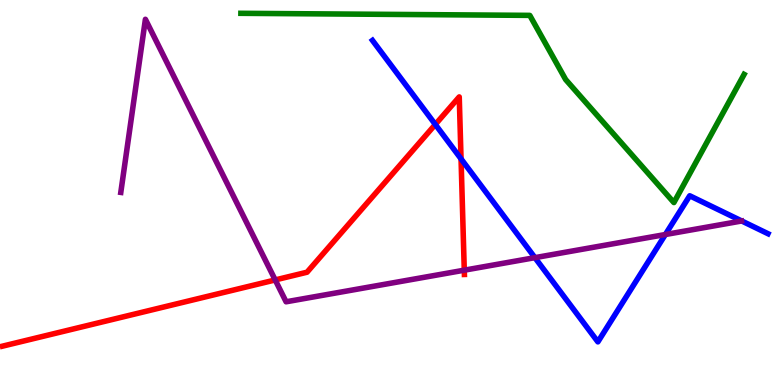[{'lines': ['blue', 'red'], 'intersections': [{'x': 5.62, 'y': 6.77}, {'x': 5.95, 'y': 5.87}]}, {'lines': ['green', 'red'], 'intersections': []}, {'lines': ['purple', 'red'], 'intersections': [{'x': 3.55, 'y': 2.73}, {'x': 5.99, 'y': 2.98}]}, {'lines': ['blue', 'green'], 'intersections': []}, {'lines': ['blue', 'purple'], 'intersections': [{'x': 6.9, 'y': 3.31}, {'x': 8.59, 'y': 3.91}]}, {'lines': ['green', 'purple'], 'intersections': []}]